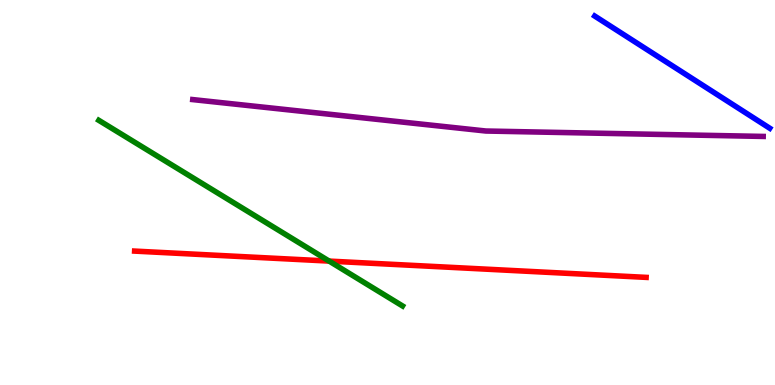[{'lines': ['blue', 'red'], 'intersections': []}, {'lines': ['green', 'red'], 'intersections': [{'x': 4.25, 'y': 3.22}]}, {'lines': ['purple', 'red'], 'intersections': []}, {'lines': ['blue', 'green'], 'intersections': []}, {'lines': ['blue', 'purple'], 'intersections': []}, {'lines': ['green', 'purple'], 'intersections': []}]